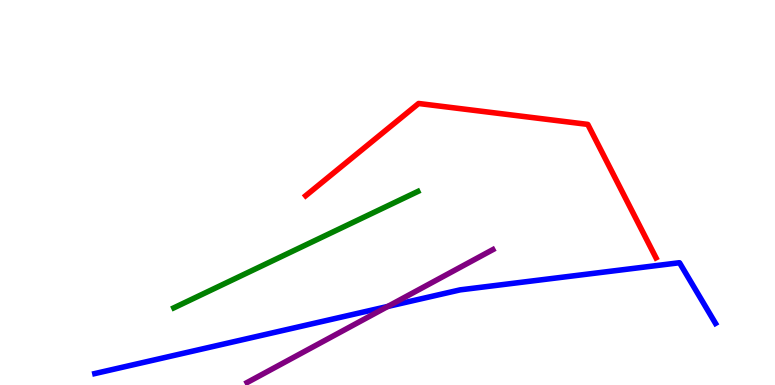[{'lines': ['blue', 'red'], 'intersections': []}, {'lines': ['green', 'red'], 'intersections': []}, {'lines': ['purple', 'red'], 'intersections': []}, {'lines': ['blue', 'green'], 'intersections': []}, {'lines': ['blue', 'purple'], 'intersections': [{'x': 5.0, 'y': 2.04}]}, {'lines': ['green', 'purple'], 'intersections': []}]